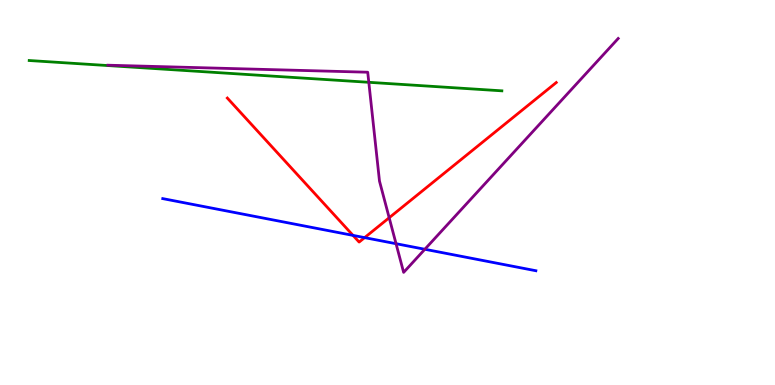[{'lines': ['blue', 'red'], 'intersections': [{'x': 4.56, 'y': 3.89}, {'x': 4.7, 'y': 3.83}]}, {'lines': ['green', 'red'], 'intersections': []}, {'lines': ['purple', 'red'], 'intersections': [{'x': 5.02, 'y': 4.34}]}, {'lines': ['blue', 'green'], 'intersections': []}, {'lines': ['blue', 'purple'], 'intersections': [{'x': 5.11, 'y': 3.67}, {'x': 5.48, 'y': 3.53}]}, {'lines': ['green', 'purple'], 'intersections': [{'x': 4.76, 'y': 7.86}]}]